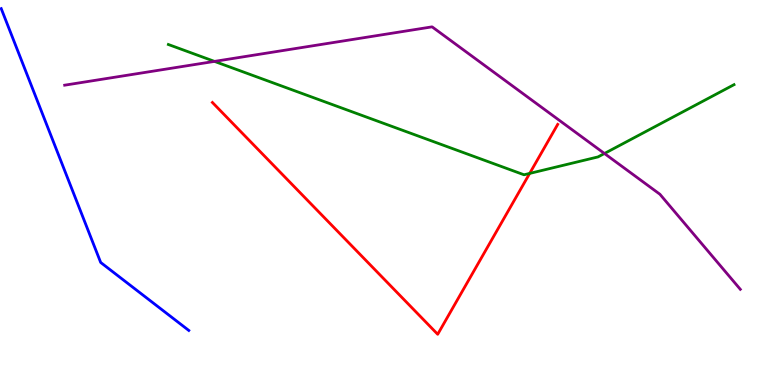[{'lines': ['blue', 'red'], 'intersections': []}, {'lines': ['green', 'red'], 'intersections': [{'x': 6.83, 'y': 5.5}]}, {'lines': ['purple', 'red'], 'intersections': []}, {'lines': ['blue', 'green'], 'intersections': []}, {'lines': ['blue', 'purple'], 'intersections': []}, {'lines': ['green', 'purple'], 'intersections': [{'x': 2.77, 'y': 8.41}, {'x': 7.8, 'y': 6.01}]}]